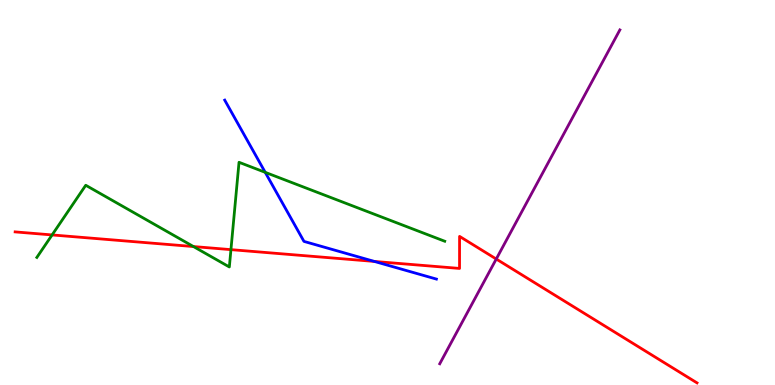[{'lines': ['blue', 'red'], 'intersections': [{'x': 4.83, 'y': 3.21}]}, {'lines': ['green', 'red'], 'intersections': [{'x': 0.672, 'y': 3.9}, {'x': 2.5, 'y': 3.6}, {'x': 2.98, 'y': 3.52}]}, {'lines': ['purple', 'red'], 'intersections': [{'x': 6.4, 'y': 3.27}]}, {'lines': ['blue', 'green'], 'intersections': [{'x': 3.42, 'y': 5.52}]}, {'lines': ['blue', 'purple'], 'intersections': []}, {'lines': ['green', 'purple'], 'intersections': []}]